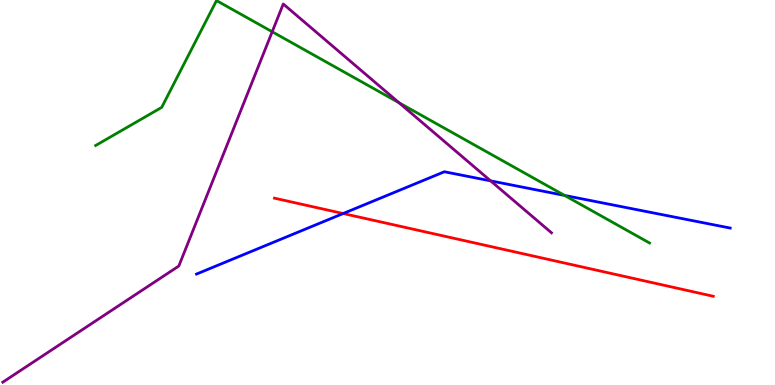[{'lines': ['blue', 'red'], 'intersections': [{'x': 4.43, 'y': 4.45}]}, {'lines': ['green', 'red'], 'intersections': []}, {'lines': ['purple', 'red'], 'intersections': []}, {'lines': ['blue', 'green'], 'intersections': [{'x': 7.29, 'y': 4.92}]}, {'lines': ['blue', 'purple'], 'intersections': [{'x': 6.33, 'y': 5.3}]}, {'lines': ['green', 'purple'], 'intersections': [{'x': 3.51, 'y': 9.18}, {'x': 5.15, 'y': 7.33}]}]